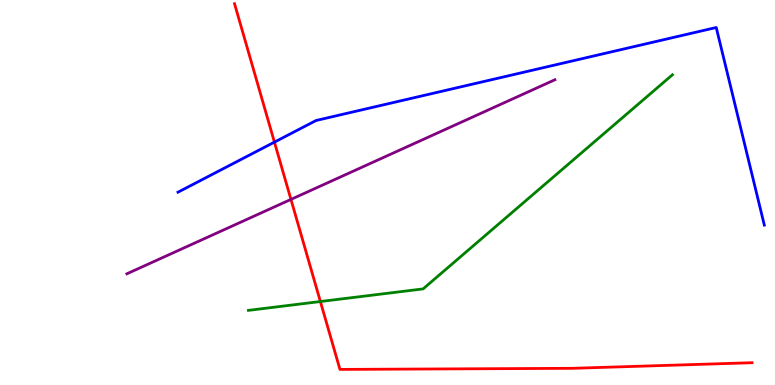[{'lines': ['blue', 'red'], 'intersections': [{'x': 3.54, 'y': 6.31}]}, {'lines': ['green', 'red'], 'intersections': [{'x': 4.13, 'y': 2.17}]}, {'lines': ['purple', 'red'], 'intersections': [{'x': 3.75, 'y': 4.82}]}, {'lines': ['blue', 'green'], 'intersections': []}, {'lines': ['blue', 'purple'], 'intersections': []}, {'lines': ['green', 'purple'], 'intersections': []}]